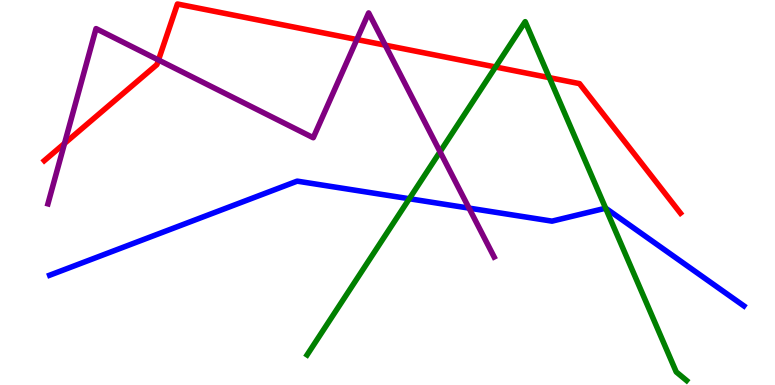[{'lines': ['blue', 'red'], 'intersections': []}, {'lines': ['green', 'red'], 'intersections': [{'x': 6.39, 'y': 8.26}, {'x': 7.09, 'y': 7.98}]}, {'lines': ['purple', 'red'], 'intersections': [{'x': 0.833, 'y': 6.27}, {'x': 2.04, 'y': 8.44}, {'x': 4.6, 'y': 8.97}, {'x': 4.97, 'y': 8.83}]}, {'lines': ['blue', 'green'], 'intersections': [{'x': 5.28, 'y': 4.84}, {'x': 7.81, 'y': 4.59}]}, {'lines': ['blue', 'purple'], 'intersections': [{'x': 6.05, 'y': 4.59}]}, {'lines': ['green', 'purple'], 'intersections': [{'x': 5.68, 'y': 6.06}]}]